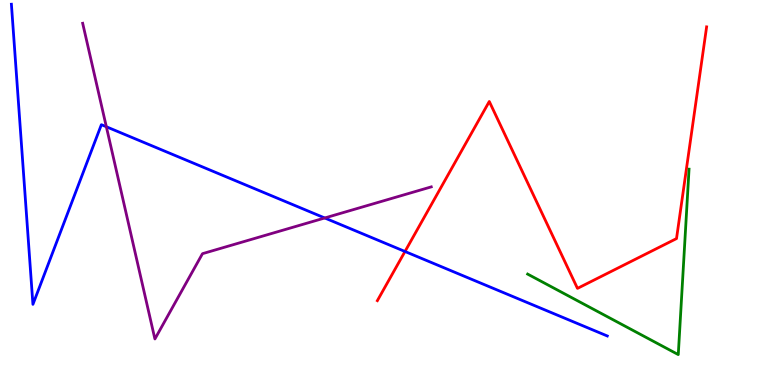[{'lines': ['blue', 'red'], 'intersections': [{'x': 5.23, 'y': 3.47}]}, {'lines': ['green', 'red'], 'intersections': []}, {'lines': ['purple', 'red'], 'intersections': []}, {'lines': ['blue', 'green'], 'intersections': []}, {'lines': ['blue', 'purple'], 'intersections': [{'x': 1.37, 'y': 6.71}, {'x': 4.19, 'y': 4.34}]}, {'lines': ['green', 'purple'], 'intersections': []}]